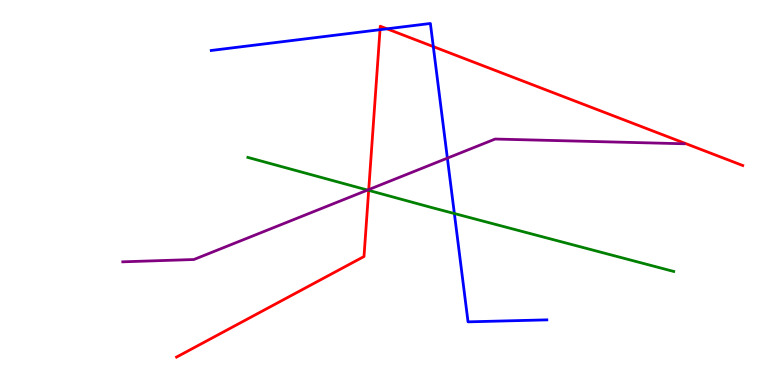[{'lines': ['blue', 'red'], 'intersections': [{'x': 4.9, 'y': 9.23}, {'x': 4.99, 'y': 9.25}, {'x': 5.59, 'y': 8.79}]}, {'lines': ['green', 'red'], 'intersections': [{'x': 4.76, 'y': 5.06}]}, {'lines': ['purple', 'red'], 'intersections': [{'x': 4.76, 'y': 5.08}]}, {'lines': ['blue', 'green'], 'intersections': [{'x': 5.86, 'y': 4.45}]}, {'lines': ['blue', 'purple'], 'intersections': [{'x': 5.77, 'y': 5.89}]}, {'lines': ['green', 'purple'], 'intersections': [{'x': 4.74, 'y': 5.06}]}]